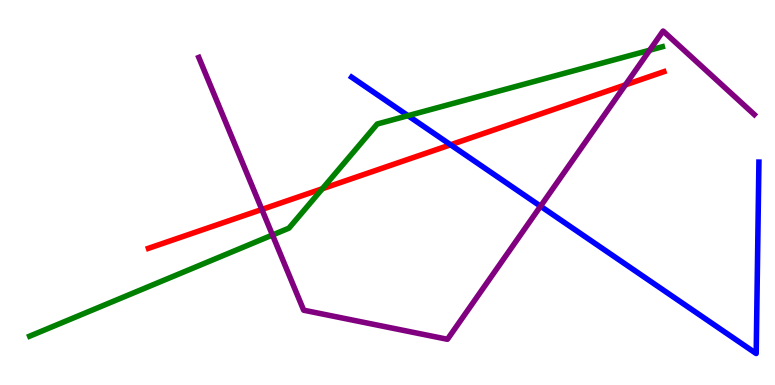[{'lines': ['blue', 'red'], 'intersections': [{'x': 5.81, 'y': 6.24}]}, {'lines': ['green', 'red'], 'intersections': [{'x': 4.16, 'y': 5.1}]}, {'lines': ['purple', 'red'], 'intersections': [{'x': 3.38, 'y': 4.56}, {'x': 8.07, 'y': 7.8}]}, {'lines': ['blue', 'green'], 'intersections': [{'x': 5.26, 'y': 7.0}]}, {'lines': ['blue', 'purple'], 'intersections': [{'x': 6.97, 'y': 4.64}]}, {'lines': ['green', 'purple'], 'intersections': [{'x': 3.52, 'y': 3.9}, {'x': 8.38, 'y': 8.7}]}]